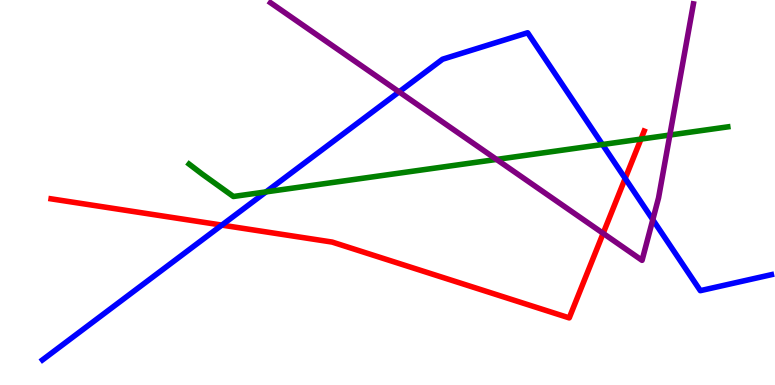[{'lines': ['blue', 'red'], 'intersections': [{'x': 2.86, 'y': 4.15}, {'x': 8.07, 'y': 5.37}]}, {'lines': ['green', 'red'], 'intersections': [{'x': 8.27, 'y': 6.39}]}, {'lines': ['purple', 'red'], 'intersections': [{'x': 7.78, 'y': 3.94}]}, {'lines': ['blue', 'green'], 'intersections': [{'x': 3.43, 'y': 5.02}, {'x': 7.77, 'y': 6.25}]}, {'lines': ['blue', 'purple'], 'intersections': [{'x': 5.15, 'y': 7.61}, {'x': 8.42, 'y': 4.29}]}, {'lines': ['green', 'purple'], 'intersections': [{'x': 6.41, 'y': 5.86}, {'x': 8.64, 'y': 6.49}]}]